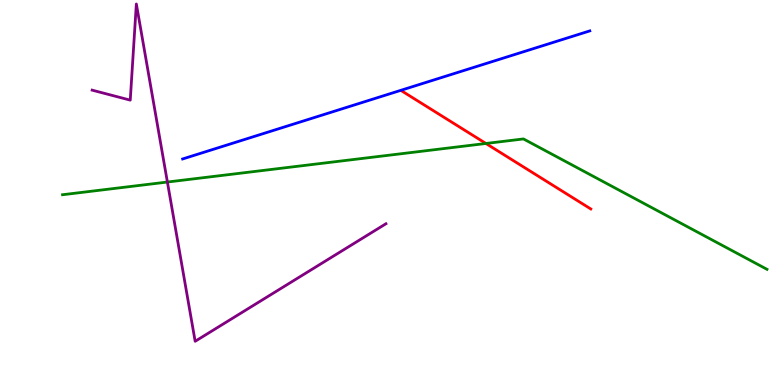[{'lines': ['blue', 'red'], 'intersections': []}, {'lines': ['green', 'red'], 'intersections': [{'x': 6.27, 'y': 6.27}]}, {'lines': ['purple', 'red'], 'intersections': []}, {'lines': ['blue', 'green'], 'intersections': []}, {'lines': ['blue', 'purple'], 'intersections': []}, {'lines': ['green', 'purple'], 'intersections': [{'x': 2.16, 'y': 5.27}]}]